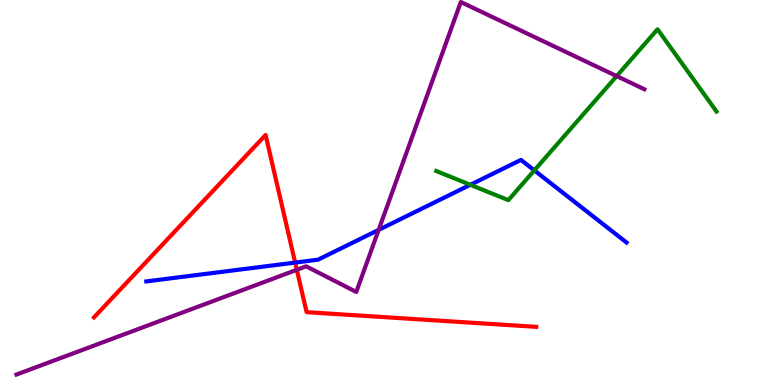[{'lines': ['blue', 'red'], 'intersections': [{'x': 3.81, 'y': 3.18}]}, {'lines': ['green', 'red'], 'intersections': []}, {'lines': ['purple', 'red'], 'intersections': [{'x': 3.83, 'y': 2.99}]}, {'lines': ['blue', 'green'], 'intersections': [{'x': 6.07, 'y': 5.2}, {'x': 6.89, 'y': 5.57}]}, {'lines': ['blue', 'purple'], 'intersections': [{'x': 4.89, 'y': 4.03}]}, {'lines': ['green', 'purple'], 'intersections': [{'x': 7.96, 'y': 8.02}]}]